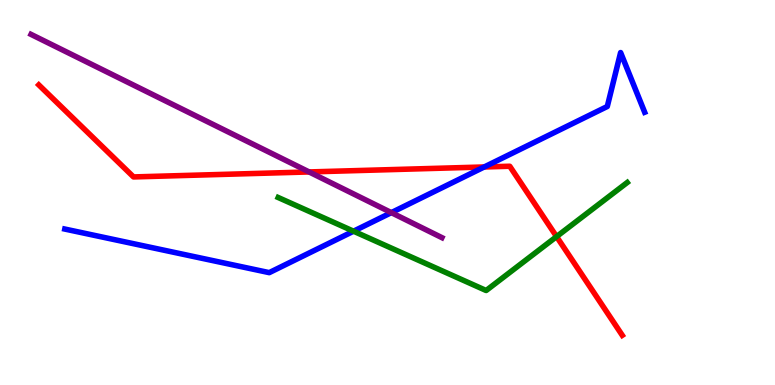[{'lines': ['blue', 'red'], 'intersections': [{'x': 6.25, 'y': 5.66}]}, {'lines': ['green', 'red'], 'intersections': [{'x': 7.18, 'y': 3.85}]}, {'lines': ['purple', 'red'], 'intersections': [{'x': 3.99, 'y': 5.53}]}, {'lines': ['blue', 'green'], 'intersections': [{'x': 4.56, 'y': 3.99}]}, {'lines': ['blue', 'purple'], 'intersections': [{'x': 5.05, 'y': 4.48}]}, {'lines': ['green', 'purple'], 'intersections': []}]